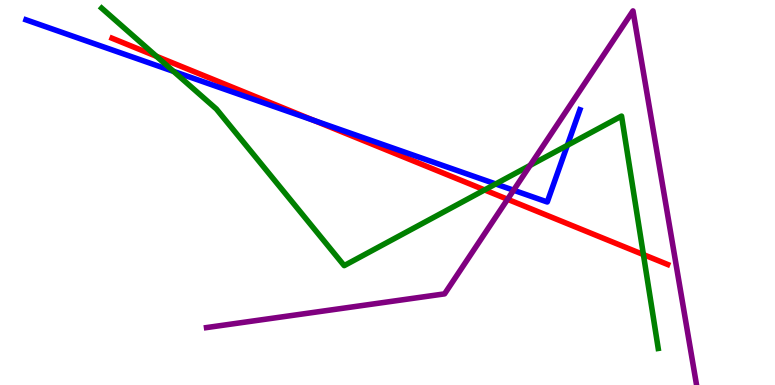[{'lines': ['blue', 'red'], 'intersections': [{'x': 4.05, 'y': 6.87}]}, {'lines': ['green', 'red'], 'intersections': [{'x': 2.02, 'y': 8.54}, {'x': 6.25, 'y': 5.07}, {'x': 8.3, 'y': 3.39}]}, {'lines': ['purple', 'red'], 'intersections': [{'x': 6.55, 'y': 4.82}]}, {'lines': ['blue', 'green'], 'intersections': [{'x': 2.24, 'y': 8.15}, {'x': 6.4, 'y': 5.22}, {'x': 7.32, 'y': 6.23}]}, {'lines': ['blue', 'purple'], 'intersections': [{'x': 6.63, 'y': 5.06}]}, {'lines': ['green', 'purple'], 'intersections': [{'x': 6.84, 'y': 5.7}]}]